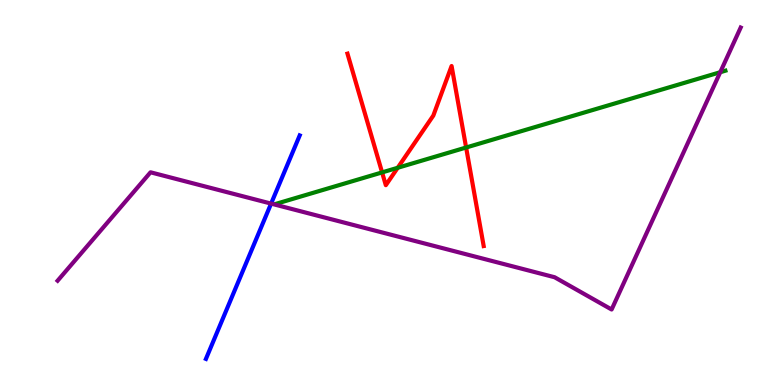[{'lines': ['blue', 'red'], 'intersections': []}, {'lines': ['green', 'red'], 'intersections': [{'x': 4.93, 'y': 5.52}, {'x': 5.13, 'y': 5.64}, {'x': 6.01, 'y': 6.17}]}, {'lines': ['purple', 'red'], 'intersections': []}, {'lines': ['blue', 'green'], 'intersections': []}, {'lines': ['blue', 'purple'], 'intersections': [{'x': 3.5, 'y': 4.71}]}, {'lines': ['green', 'purple'], 'intersections': [{'x': 9.29, 'y': 8.12}]}]